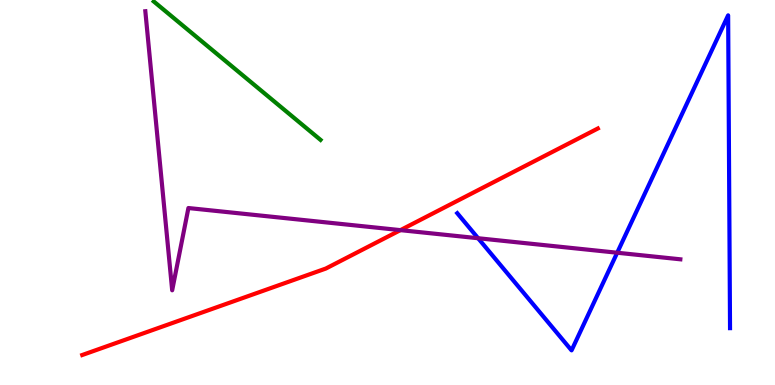[{'lines': ['blue', 'red'], 'intersections': []}, {'lines': ['green', 'red'], 'intersections': []}, {'lines': ['purple', 'red'], 'intersections': [{'x': 5.17, 'y': 4.02}]}, {'lines': ['blue', 'green'], 'intersections': []}, {'lines': ['blue', 'purple'], 'intersections': [{'x': 6.17, 'y': 3.81}, {'x': 7.96, 'y': 3.44}]}, {'lines': ['green', 'purple'], 'intersections': []}]